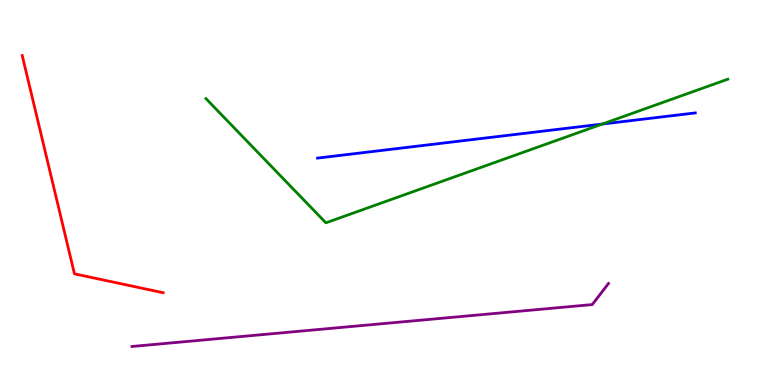[{'lines': ['blue', 'red'], 'intersections': []}, {'lines': ['green', 'red'], 'intersections': []}, {'lines': ['purple', 'red'], 'intersections': []}, {'lines': ['blue', 'green'], 'intersections': [{'x': 7.77, 'y': 6.78}]}, {'lines': ['blue', 'purple'], 'intersections': []}, {'lines': ['green', 'purple'], 'intersections': []}]